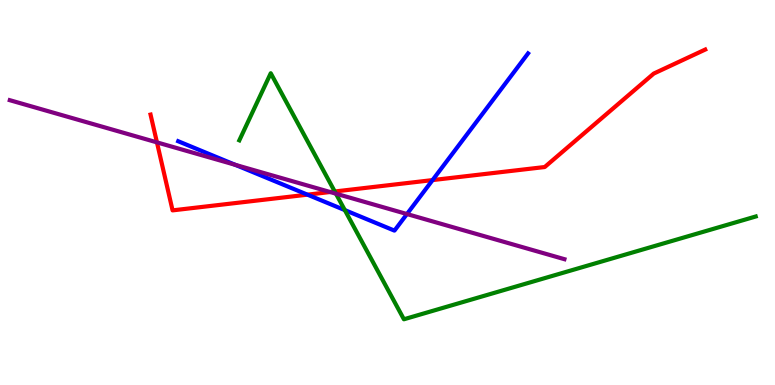[{'lines': ['blue', 'red'], 'intersections': [{'x': 3.97, 'y': 4.94}, {'x': 5.58, 'y': 5.32}]}, {'lines': ['green', 'red'], 'intersections': [{'x': 4.32, 'y': 5.03}]}, {'lines': ['purple', 'red'], 'intersections': [{'x': 2.03, 'y': 6.3}, {'x': 4.26, 'y': 5.01}]}, {'lines': ['blue', 'green'], 'intersections': [{'x': 4.45, 'y': 4.54}]}, {'lines': ['blue', 'purple'], 'intersections': [{'x': 3.04, 'y': 5.72}, {'x': 5.25, 'y': 4.44}]}, {'lines': ['green', 'purple'], 'intersections': [{'x': 4.33, 'y': 4.97}]}]